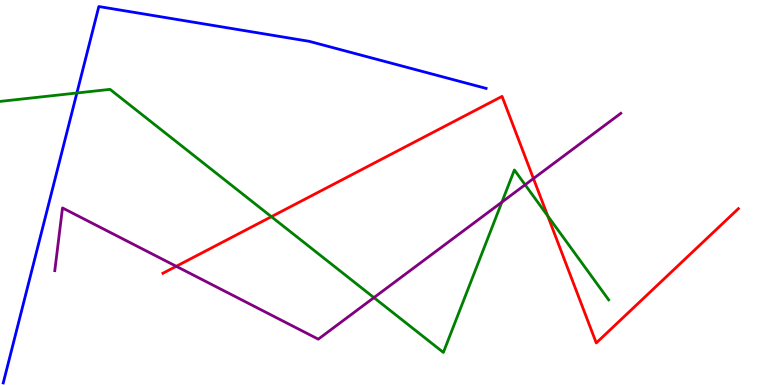[{'lines': ['blue', 'red'], 'intersections': []}, {'lines': ['green', 'red'], 'intersections': [{'x': 3.5, 'y': 4.37}, {'x': 7.07, 'y': 4.39}]}, {'lines': ['purple', 'red'], 'intersections': [{'x': 2.27, 'y': 3.08}, {'x': 6.88, 'y': 5.36}]}, {'lines': ['blue', 'green'], 'intersections': [{'x': 0.992, 'y': 7.58}]}, {'lines': ['blue', 'purple'], 'intersections': []}, {'lines': ['green', 'purple'], 'intersections': [{'x': 4.82, 'y': 2.27}, {'x': 6.48, 'y': 4.75}, {'x': 6.78, 'y': 5.2}]}]